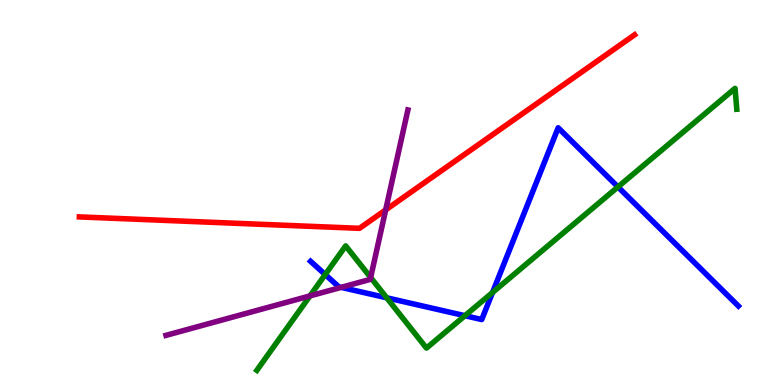[{'lines': ['blue', 'red'], 'intersections': []}, {'lines': ['green', 'red'], 'intersections': []}, {'lines': ['purple', 'red'], 'intersections': [{'x': 4.98, 'y': 4.55}]}, {'lines': ['blue', 'green'], 'intersections': [{'x': 4.2, 'y': 2.87}, {'x': 4.99, 'y': 2.27}, {'x': 6.0, 'y': 1.8}, {'x': 6.36, 'y': 2.4}, {'x': 7.97, 'y': 5.14}]}, {'lines': ['blue', 'purple'], 'intersections': [{'x': 4.4, 'y': 2.54}]}, {'lines': ['green', 'purple'], 'intersections': [{'x': 4.0, 'y': 2.31}, {'x': 4.78, 'y': 2.79}]}]